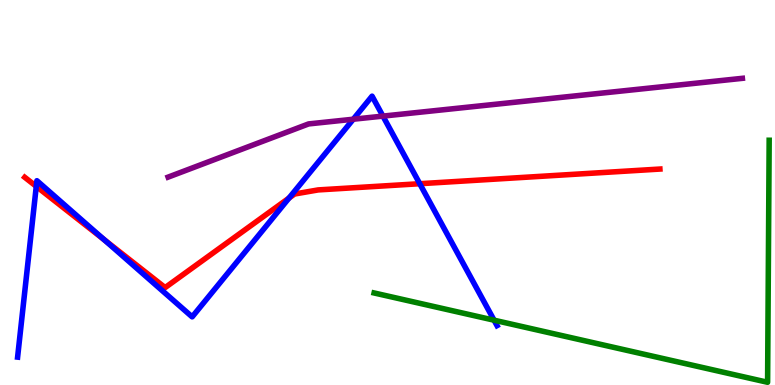[{'lines': ['blue', 'red'], 'intersections': [{'x': 0.468, 'y': 5.16}, {'x': 1.35, 'y': 3.77}, {'x': 3.73, 'y': 4.86}, {'x': 5.42, 'y': 5.23}]}, {'lines': ['green', 'red'], 'intersections': []}, {'lines': ['purple', 'red'], 'intersections': []}, {'lines': ['blue', 'green'], 'intersections': [{'x': 6.38, 'y': 1.68}]}, {'lines': ['blue', 'purple'], 'intersections': [{'x': 4.56, 'y': 6.9}, {'x': 4.94, 'y': 6.98}]}, {'lines': ['green', 'purple'], 'intersections': []}]